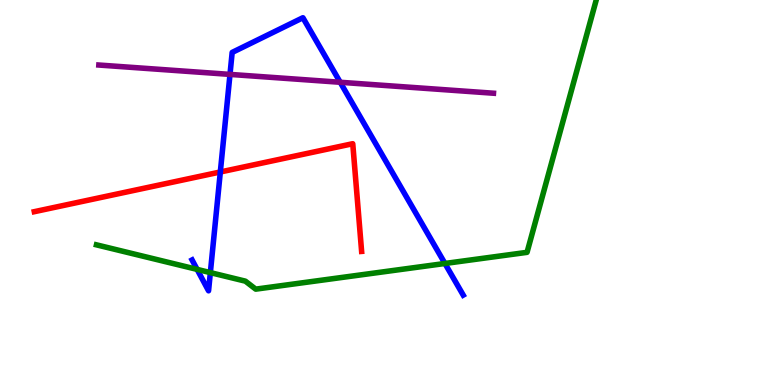[{'lines': ['blue', 'red'], 'intersections': [{'x': 2.84, 'y': 5.53}]}, {'lines': ['green', 'red'], 'intersections': []}, {'lines': ['purple', 'red'], 'intersections': []}, {'lines': ['blue', 'green'], 'intersections': [{'x': 2.54, 'y': 3.0}, {'x': 2.71, 'y': 2.92}, {'x': 5.74, 'y': 3.16}]}, {'lines': ['blue', 'purple'], 'intersections': [{'x': 2.97, 'y': 8.07}, {'x': 4.39, 'y': 7.86}]}, {'lines': ['green', 'purple'], 'intersections': []}]